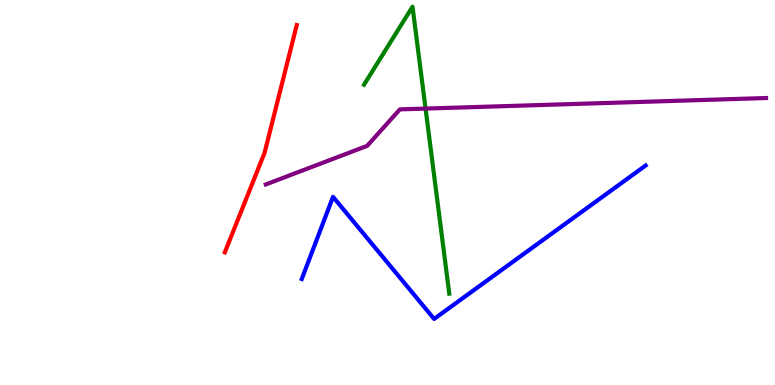[{'lines': ['blue', 'red'], 'intersections': []}, {'lines': ['green', 'red'], 'intersections': []}, {'lines': ['purple', 'red'], 'intersections': []}, {'lines': ['blue', 'green'], 'intersections': []}, {'lines': ['blue', 'purple'], 'intersections': []}, {'lines': ['green', 'purple'], 'intersections': [{'x': 5.49, 'y': 7.18}]}]